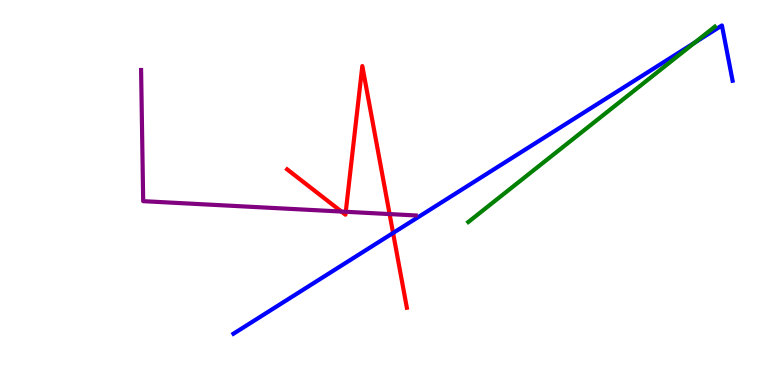[{'lines': ['blue', 'red'], 'intersections': [{'x': 5.07, 'y': 3.95}]}, {'lines': ['green', 'red'], 'intersections': []}, {'lines': ['purple', 'red'], 'intersections': [{'x': 4.41, 'y': 4.51}, {'x': 4.46, 'y': 4.5}, {'x': 5.03, 'y': 4.44}]}, {'lines': ['blue', 'green'], 'intersections': [{'x': 8.96, 'y': 8.89}]}, {'lines': ['blue', 'purple'], 'intersections': []}, {'lines': ['green', 'purple'], 'intersections': []}]